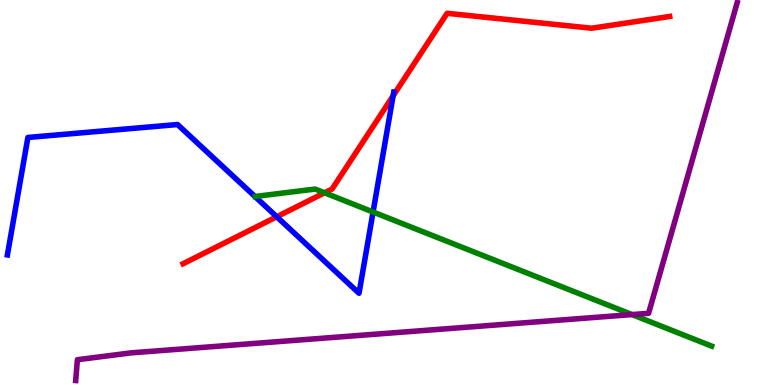[{'lines': ['blue', 'red'], 'intersections': [{'x': 3.57, 'y': 4.37}, {'x': 5.07, 'y': 7.51}]}, {'lines': ['green', 'red'], 'intersections': [{'x': 4.19, 'y': 4.99}]}, {'lines': ['purple', 'red'], 'intersections': []}, {'lines': ['blue', 'green'], 'intersections': [{'x': 4.81, 'y': 4.49}]}, {'lines': ['blue', 'purple'], 'intersections': []}, {'lines': ['green', 'purple'], 'intersections': [{'x': 8.16, 'y': 1.83}]}]